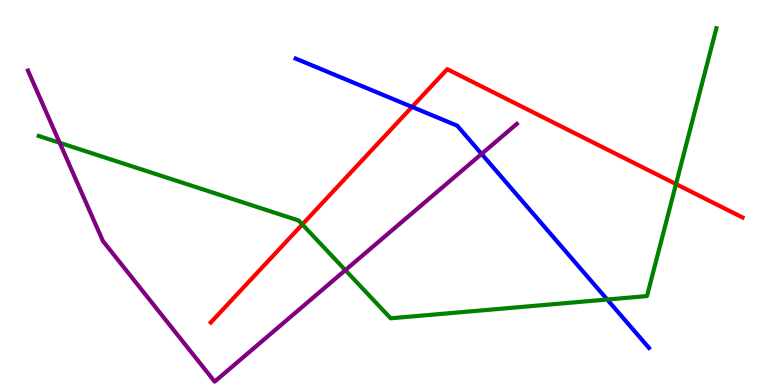[{'lines': ['blue', 'red'], 'intersections': [{'x': 5.32, 'y': 7.22}]}, {'lines': ['green', 'red'], 'intersections': [{'x': 3.9, 'y': 4.17}, {'x': 8.72, 'y': 5.22}]}, {'lines': ['purple', 'red'], 'intersections': []}, {'lines': ['blue', 'green'], 'intersections': [{'x': 7.84, 'y': 2.22}]}, {'lines': ['blue', 'purple'], 'intersections': [{'x': 6.21, 'y': 6.0}]}, {'lines': ['green', 'purple'], 'intersections': [{'x': 0.77, 'y': 6.29}, {'x': 4.46, 'y': 2.98}]}]